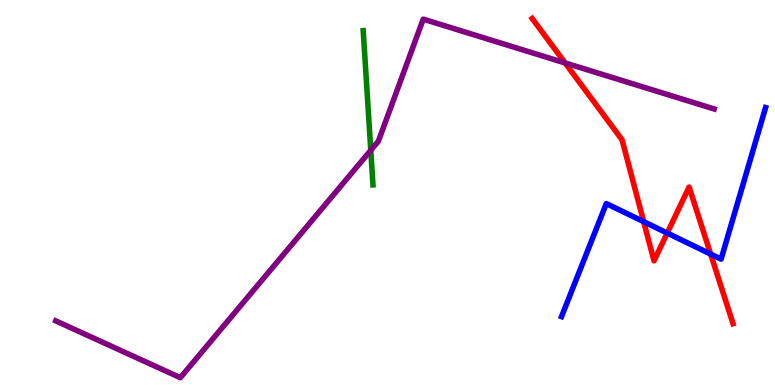[{'lines': ['blue', 'red'], 'intersections': [{'x': 8.31, 'y': 4.24}, {'x': 8.61, 'y': 3.95}, {'x': 9.17, 'y': 3.4}]}, {'lines': ['green', 'red'], 'intersections': []}, {'lines': ['purple', 'red'], 'intersections': [{'x': 7.29, 'y': 8.37}]}, {'lines': ['blue', 'green'], 'intersections': []}, {'lines': ['blue', 'purple'], 'intersections': []}, {'lines': ['green', 'purple'], 'intersections': [{'x': 4.78, 'y': 6.1}]}]